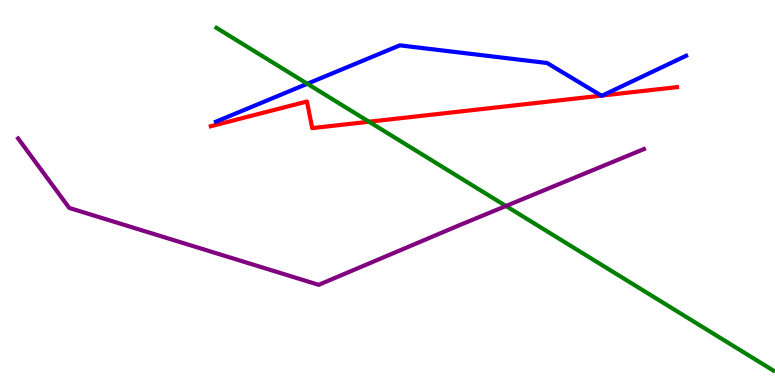[{'lines': ['blue', 'red'], 'intersections': [{'x': 7.76, 'y': 7.52}, {'x': 7.77, 'y': 7.52}]}, {'lines': ['green', 'red'], 'intersections': [{'x': 4.76, 'y': 6.84}]}, {'lines': ['purple', 'red'], 'intersections': []}, {'lines': ['blue', 'green'], 'intersections': [{'x': 3.97, 'y': 7.82}]}, {'lines': ['blue', 'purple'], 'intersections': []}, {'lines': ['green', 'purple'], 'intersections': [{'x': 6.53, 'y': 4.65}]}]